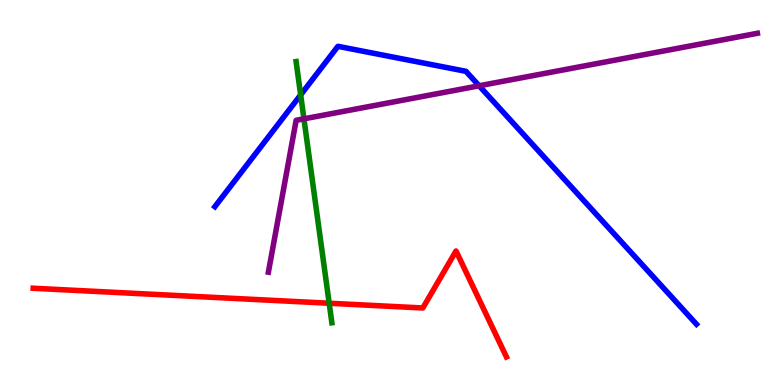[{'lines': ['blue', 'red'], 'intersections': []}, {'lines': ['green', 'red'], 'intersections': [{'x': 4.25, 'y': 2.12}]}, {'lines': ['purple', 'red'], 'intersections': []}, {'lines': ['blue', 'green'], 'intersections': [{'x': 3.88, 'y': 7.54}]}, {'lines': ['blue', 'purple'], 'intersections': [{'x': 6.18, 'y': 7.77}]}, {'lines': ['green', 'purple'], 'intersections': [{'x': 3.92, 'y': 6.91}]}]